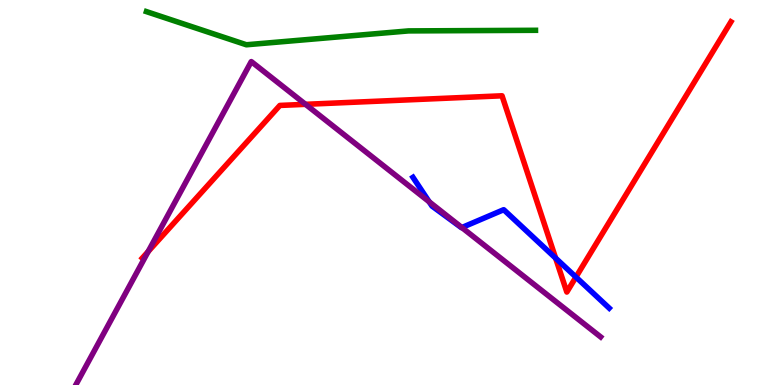[{'lines': ['blue', 'red'], 'intersections': [{'x': 7.17, 'y': 3.3}, {'x': 7.43, 'y': 2.8}]}, {'lines': ['green', 'red'], 'intersections': []}, {'lines': ['purple', 'red'], 'intersections': [{'x': 1.91, 'y': 3.47}, {'x': 3.94, 'y': 7.29}]}, {'lines': ['blue', 'green'], 'intersections': []}, {'lines': ['blue', 'purple'], 'intersections': [{'x': 5.54, 'y': 4.76}, {'x': 5.96, 'y': 4.09}]}, {'lines': ['green', 'purple'], 'intersections': []}]